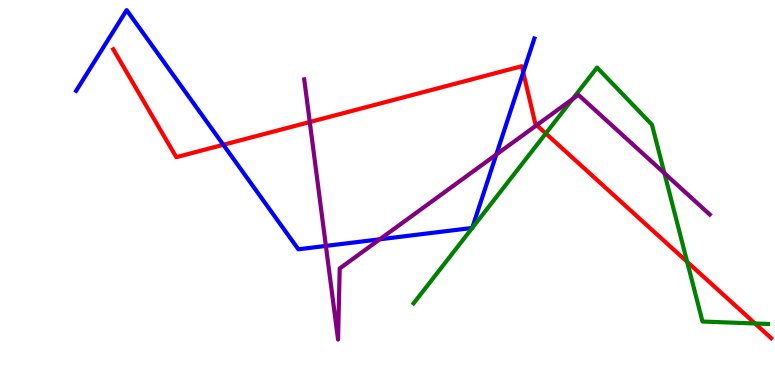[{'lines': ['blue', 'red'], 'intersections': [{'x': 2.88, 'y': 6.24}, {'x': 6.75, 'y': 8.12}]}, {'lines': ['green', 'red'], 'intersections': [{'x': 7.04, 'y': 6.53}, {'x': 8.87, 'y': 3.2}, {'x': 9.74, 'y': 1.6}]}, {'lines': ['purple', 'red'], 'intersections': [{'x': 4.0, 'y': 6.83}, {'x': 6.92, 'y': 6.75}]}, {'lines': ['blue', 'green'], 'intersections': []}, {'lines': ['blue', 'purple'], 'intersections': [{'x': 4.2, 'y': 3.61}, {'x': 4.9, 'y': 3.78}, {'x': 6.4, 'y': 5.99}]}, {'lines': ['green', 'purple'], 'intersections': [{'x': 7.39, 'y': 7.43}, {'x': 8.57, 'y': 5.5}]}]